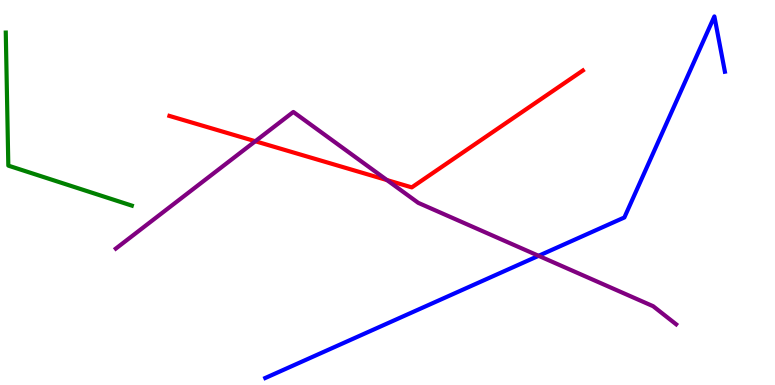[{'lines': ['blue', 'red'], 'intersections': []}, {'lines': ['green', 'red'], 'intersections': []}, {'lines': ['purple', 'red'], 'intersections': [{'x': 3.29, 'y': 6.33}, {'x': 4.99, 'y': 5.32}]}, {'lines': ['blue', 'green'], 'intersections': []}, {'lines': ['blue', 'purple'], 'intersections': [{'x': 6.95, 'y': 3.36}]}, {'lines': ['green', 'purple'], 'intersections': []}]